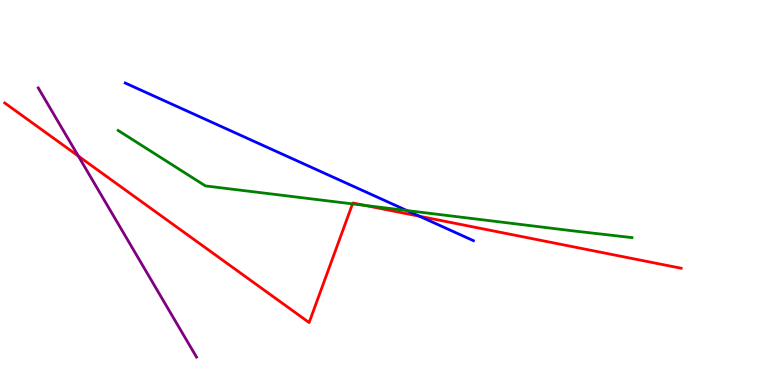[{'lines': ['blue', 'red'], 'intersections': [{'x': 5.41, 'y': 4.38}]}, {'lines': ['green', 'red'], 'intersections': [{'x': 4.55, 'y': 4.7}, {'x': 4.71, 'y': 4.66}]}, {'lines': ['purple', 'red'], 'intersections': [{'x': 1.01, 'y': 5.95}]}, {'lines': ['blue', 'green'], 'intersections': [{'x': 5.25, 'y': 4.53}]}, {'lines': ['blue', 'purple'], 'intersections': []}, {'lines': ['green', 'purple'], 'intersections': []}]